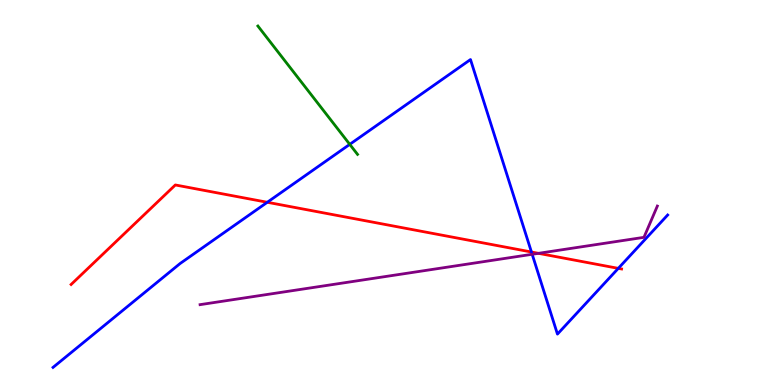[{'lines': ['blue', 'red'], 'intersections': [{'x': 3.45, 'y': 4.75}, {'x': 6.86, 'y': 3.45}, {'x': 7.98, 'y': 3.03}]}, {'lines': ['green', 'red'], 'intersections': []}, {'lines': ['purple', 'red'], 'intersections': [{'x': 6.95, 'y': 3.42}]}, {'lines': ['blue', 'green'], 'intersections': [{'x': 4.51, 'y': 6.25}]}, {'lines': ['blue', 'purple'], 'intersections': [{'x': 6.87, 'y': 3.4}]}, {'lines': ['green', 'purple'], 'intersections': []}]